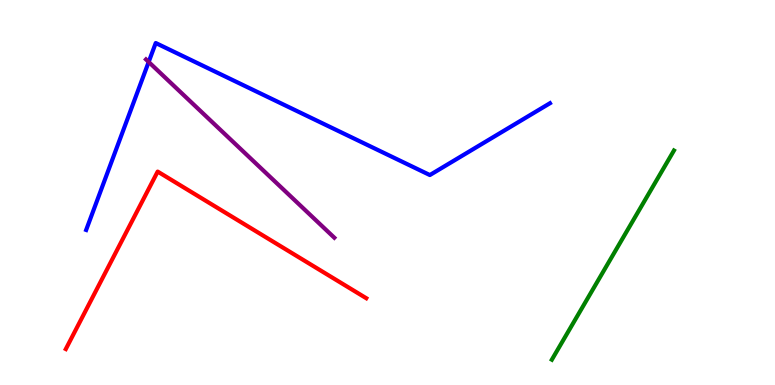[{'lines': ['blue', 'red'], 'intersections': []}, {'lines': ['green', 'red'], 'intersections': []}, {'lines': ['purple', 'red'], 'intersections': []}, {'lines': ['blue', 'green'], 'intersections': []}, {'lines': ['blue', 'purple'], 'intersections': [{'x': 1.92, 'y': 8.39}]}, {'lines': ['green', 'purple'], 'intersections': []}]